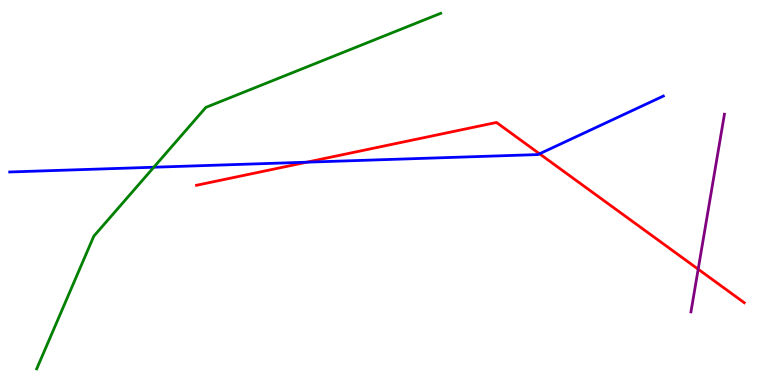[{'lines': ['blue', 'red'], 'intersections': [{'x': 3.96, 'y': 5.79}, {'x': 6.96, 'y': 6.01}]}, {'lines': ['green', 'red'], 'intersections': []}, {'lines': ['purple', 'red'], 'intersections': [{'x': 9.01, 'y': 3.01}]}, {'lines': ['blue', 'green'], 'intersections': [{'x': 1.98, 'y': 5.66}]}, {'lines': ['blue', 'purple'], 'intersections': []}, {'lines': ['green', 'purple'], 'intersections': []}]